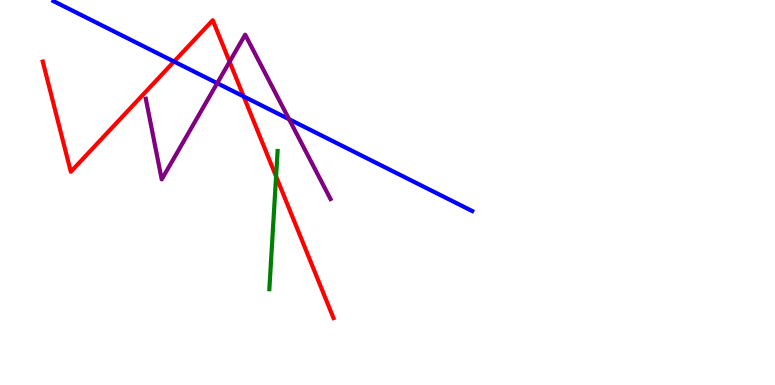[{'lines': ['blue', 'red'], 'intersections': [{'x': 2.25, 'y': 8.4}, {'x': 3.14, 'y': 7.49}]}, {'lines': ['green', 'red'], 'intersections': [{'x': 3.56, 'y': 5.42}]}, {'lines': ['purple', 'red'], 'intersections': [{'x': 2.96, 'y': 8.4}]}, {'lines': ['blue', 'green'], 'intersections': []}, {'lines': ['blue', 'purple'], 'intersections': [{'x': 2.8, 'y': 7.84}, {'x': 3.73, 'y': 6.9}]}, {'lines': ['green', 'purple'], 'intersections': []}]